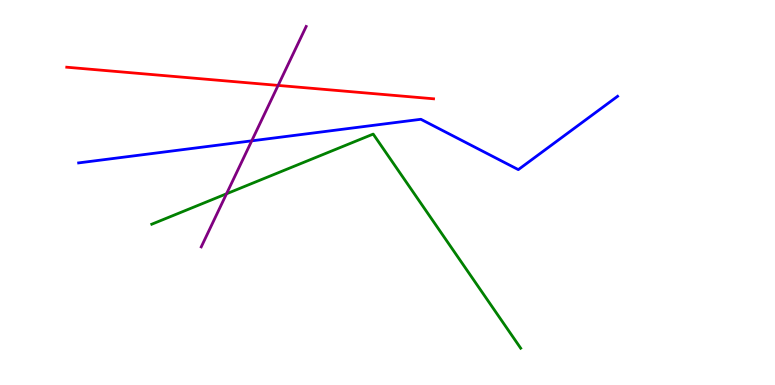[{'lines': ['blue', 'red'], 'intersections': []}, {'lines': ['green', 'red'], 'intersections': []}, {'lines': ['purple', 'red'], 'intersections': [{'x': 3.59, 'y': 7.78}]}, {'lines': ['blue', 'green'], 'intersections': []}, {'lines': ['blue', 'purple'], 'intersections': [{'x': 3.25, 'y': 6.34}]}, {'lines': ['green', 'purple'], 'intersections': [{'x': 2.92, 'y': 4.97}]}]